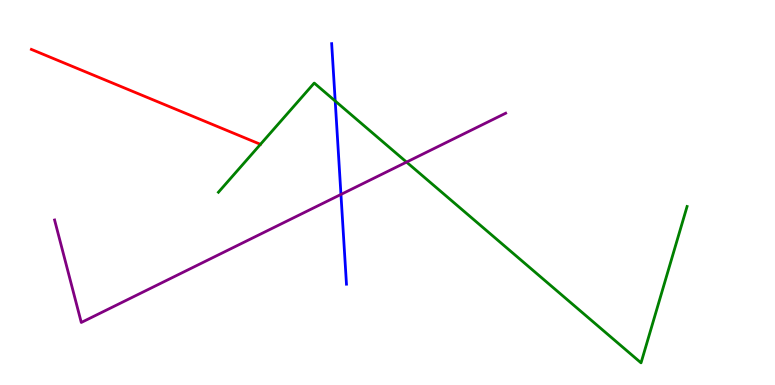[{'lines': ['blue', 'red'], 'intersections': []}, {'lines': ['green', 'red'], 'intersections': []}, {'lines': ['purple', 'red'], 'intersections': []}, {'lines': ['blue', 'green'], 'intersections': [{'x': 4.33, 'y': 7.38}]}, {'lines': ['blue', 'purple'], 'intersections': [{'x': 4.4, 'y': 4.95}]}, {'lines': ['green', 'purple'], 'intersections': [{'x': 5.25, 'y': 5.79}]}]